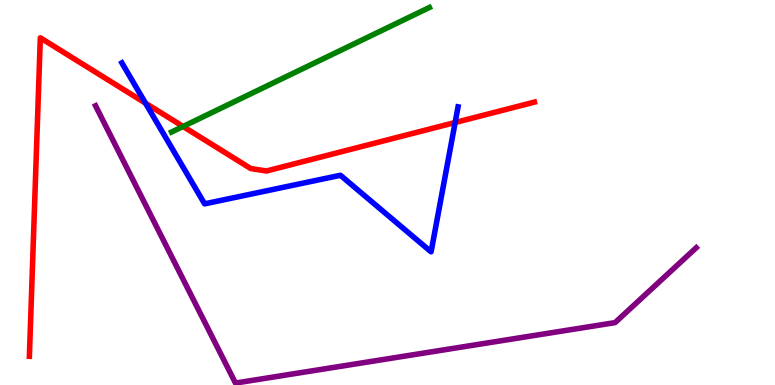[{'lines': ['blue', 'red'], 'intersections': [{'x': 1.88, 'y': 7.32}, {'x': 5.87, 'y': 6.82}]}, {'lines': ['green', 'red'], 'intersections': [{'x': 2.36, 'y': 6.71}]}, {'lines': ['purple', 'red'], 'intersections': []}, {'lines': ['blue', 'green'], 'intersections': []}, {'lines': ['blue', 'purple'], 'intersections': []}, {'lines': ['green', 'purple'], 'intersections': []}]